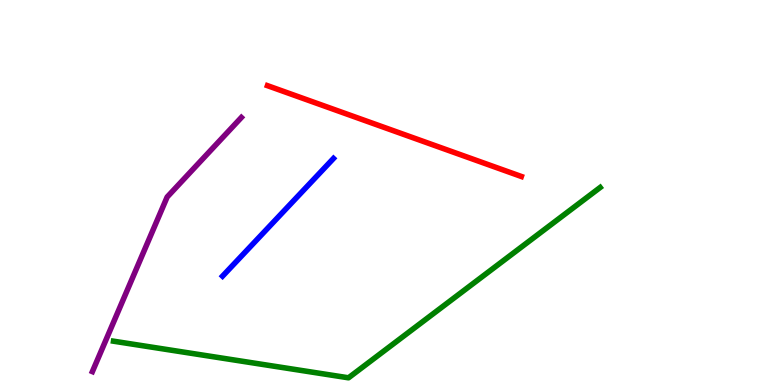[{'lines': ['blue', 'red'], 'intersections': []}, {'lines': ['green', 'red'], 'intersections': []}, {'lines': ['purple', 'red'], 'intersections': []}, {'lines': ['blue', 'green'], 'intersections': []}, {'lines': ['blue', 'purple'], 'intersections': []}, {'lines': ['green', 'purple'], 'intersections': []}]